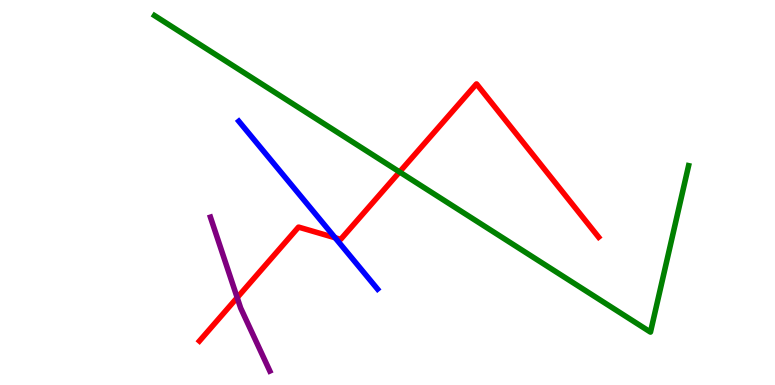[{'lines': ['blue', 'red'], 'intersections': [{'x': 4.32, 'y': 3.82}]}, {'lines': ['green', 'red'], 'intersections': [{'x': 5.16, 'y': 5.53}]}, {'lines': ['purple', 'red'], 'intersections': [{'x': 3.06, 'y': 2.27}]}, {'lines': ['blue', 'green'], 'intersections': []}, {'lines': ['blue', 'purple'], 'intersections': []}, {'lines': ['green', 'purple'], 'intersections': []}]